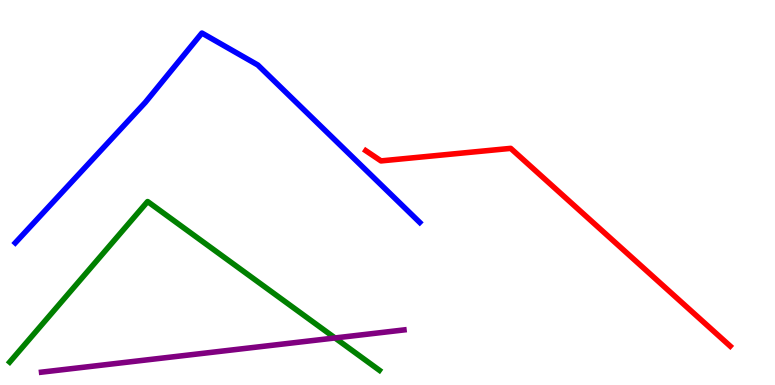[{'lines': ['blue', 'red'], 'intersections': []}, {'lines': ['green', 'red'], 'intersections': []}, {'lines': ['purple', 'red'], 'intersections': []}, {'lines': ['blue', 'green'], 'intersections': []}, {'lines': ['blue', 'purple'], 'intersections': []}, {'lines': ['green', 'purple'], 'intersections': [{'x': 4.32, 'y': 1.22}]}]